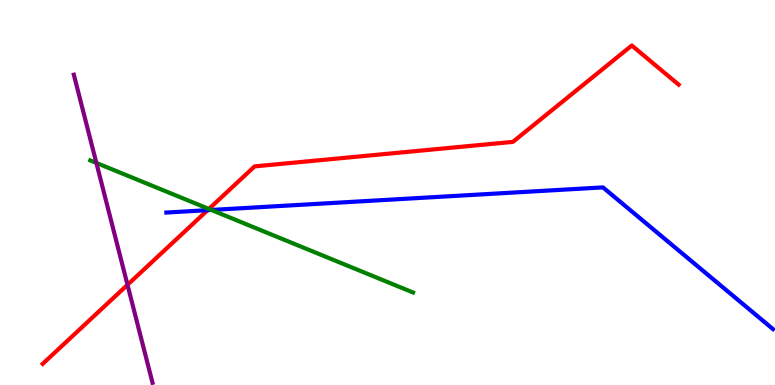[{'lines': ['blue', 'red'], 'intersections': [{'x': 2.68, 'y': 4.54}]}, {'lines': ['green', 'red'], 'intersections': [{'x': 2.7, 'y': 4.57}]}, {'lines': ['purple', 'red'], 'intersections': [{'x': 1.65, 'y': 2.6}]}, {'lines': ['blue', 'green'], 'intersections': [{'x': 2.73, 'y': 4.55}]}, {'lines': ['blue', 'purple'], 'intersections': []}, {'lines': ['green', 'purple'], 'intersections': [{'x': 1.24, 'y': 5.77}]}]